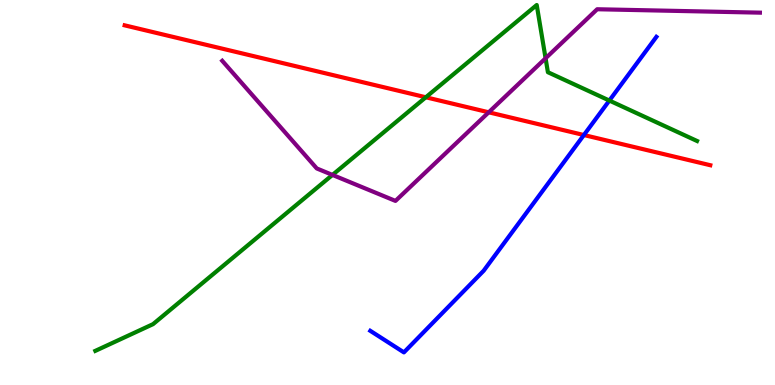[{'lines': ['blue', 'red'], 'intersections': [{'x': 7.53, 'y': 6.49}]}, {'lines': ['green', 'red'], 'intersections': [{'x': 5.49, 'y': 7.47}]}, {'lines': ['purple', 'red'], 'intersections': [{'x': 6.31, 'y': 7.08}]}, {'lines': ['blue', 'green'], 'intersections': [{'x': 7.86, 'y': 7.39}]}, {'lines': ['blue', 'purple'], 'intersections': []}, {'lines': ['green', 'purple'], 'intersections': [{'x': 4.29, 'y': 5.46}, {'x': 7.04, 'y': 8.49}]}]